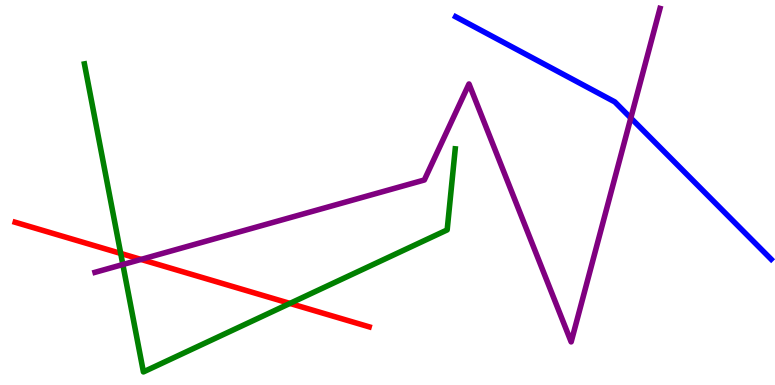[{'lines': ['blue', 'red'], 'intersections': []}, {'lines': ['green', 'red'], 'intersections': [{'x': 1.56, 'y': 3.42}, {'x': 3.74, 'y': 2.12}]}, {'lines': ['purple', 'red'], 'intersections': [{'x': 1.82, 'y': 3.26}]}, {'lines': ['blue', 'green'], 'intersections': []}, {'lines': ['blue', 'purple'], 'intersections': [{'x': 8.14, 'y': 6.93}]}, {'lines': ['green', 'purple'], 'intersections': [{'x': 1.59, 'y': 3.13}]}]